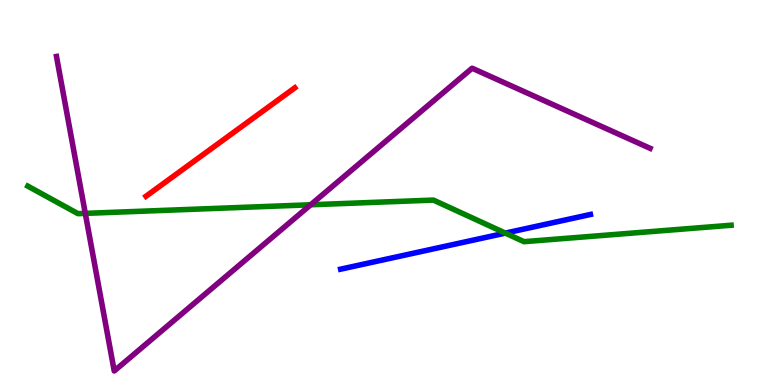[{'lines': ['blue', 'red'], 'intersections': []}, {'lines': ['green', 'red'], 'intersections': []}, {'lines': ['purple', 'red'], 'intersections': []}, {'lines': ['blue', 'green'], 'intersections': [{'x': 6.52, 'y': 3.95}]}, {'lines': ['blue', 'purple'], 'intersections': []}, {'lines': ['green', 'purple'], 'intersections': [{'x': 1.1, 'y': 4.46}, {'x': 4.01, 'y': 4.68}]}]